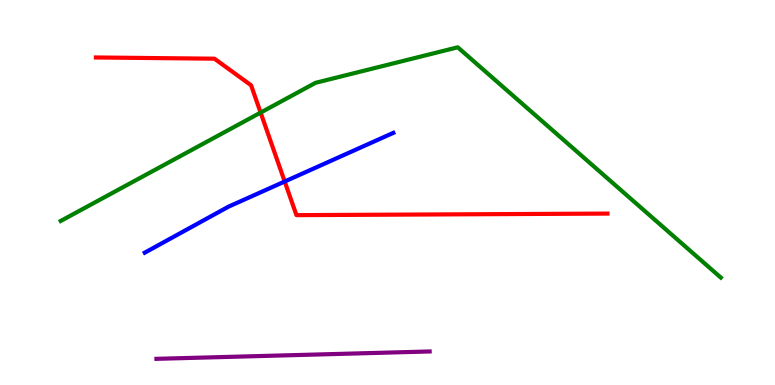[{'lines': ['blue', 'red'], 'intersections': [{'x': 3.67, 'y': 5.29}]}, {'lines': ['green', 'red'], 'intersections': [{'x': 3.36, 'y': 7.08}]}, {'lines': ['purple', 'red'], 'intersections': []}, {'lines': ['blue', 'green'], 'intersections': []}, {'lines': ['blue', 'purple'], 'intersections': []}, {'lines': ['green', 'purple'], 'intersections': []}]